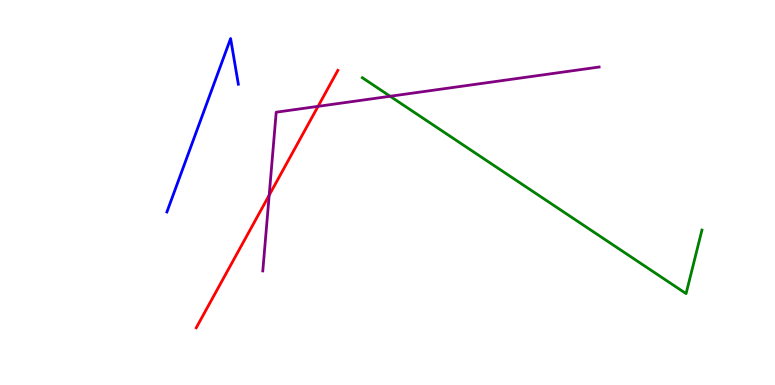[{'lines': ['blue', 'red'], 'intersections': []}, {'lines': ['green', 'red'], 'intersections': []}, {'lines': ['purple', 'red'], 'intersections': [{'x': 3.47, 'y': 4.93}, {'x': 4.1, 'y': 7.24}]}, {'lines': ['blue', 'green'], 'intersections': []}, {'lines': ['blue', 'purple'], 'intersections': []}, {'lines': ['green', 'purple'], 'intersections': [{'x': 5.03, 'y': 7.5}]}]